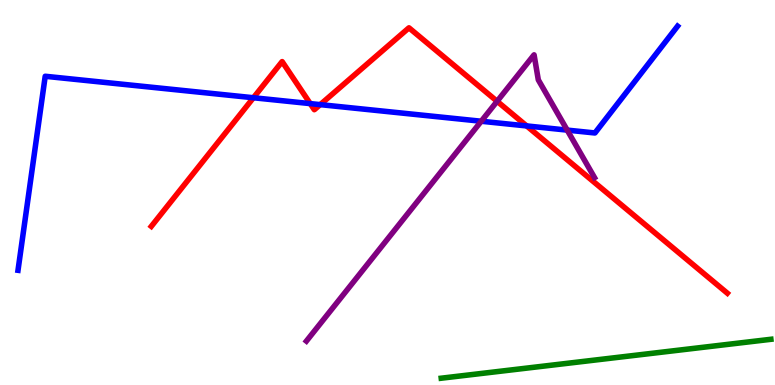[{'lines': ['blue', 'red'], 'intersections': [{'x': 3.27, 'y': 7.46}, {'x': 4.0, 'y': 7.31}, {'x': 4.13, 'y': 7.28}, {'x': 6.8, 'y': 6.73}]}, {'lines': ['green', 'red'], 'intersections': []}, {'lines': ['purple', 'red'], 'intersections': [{'x': 6.41, 'y': 7.37}]}, {'lines': ['blue', 'green'], 'intersections': []}, {'lines': ['blue', 'purple'], 'intersections': [{'x': 6.21, 'y': 6.85}, {'x': 7.32, 'y': 6.62}]}, {'lines': ['green', 'purple'], 'intersections': []}]